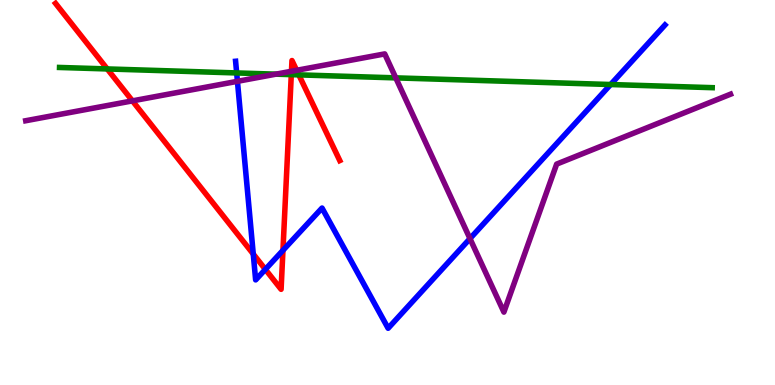[{'lines': ['blue', 'red'], 'intersections': [{'x': 3.27, 'y': 3.4}, {'x': 3.42, 'y': 3.0}, {'x': 3.65, 'y': 3.5}]}, {'lines': ['green', 'red'], 'intersections': [{'x': 1.38, 'y': 8.21}, {'x': 3.76, 'y': 8.06}, {'x': 3.86, 'y': 8.06}]}, {'lines': ['purple', 'red'], 'intersections': [{'x': 1.71, 'y': 7.38}, {'x': 3.76, 'y': 8.15}, {'x': 3.83, 'y': 8.17}]}, {'lines': ['blue', 'green'], 'intersections': [{'x': 3.05, 'y': 8.11}, {'x': 7.88, 'y': 7.8}]}, {'lines': ['blue', 'purple'], 'intersections': [{'x': 3.06, 'y': 7.89}, {'x': 6.06, 'y': 3.8}]}, {'lines': ['green', 'purple'], 'intersections': [{'x': 3.56, 'y': 8.07}, {'x': 5.11, 'y': 7.98}]}]